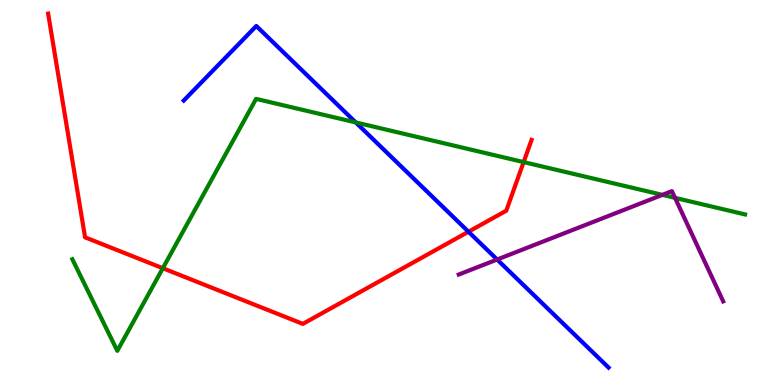[{'lines': ['blue', 'red'], 'intersections': [{'x': 6.04, 'y': 3.98}]}, {'lines': ['green', 'red'], 'intersections': [{'x': 2.1, 'y': 3.03}, {'x': 6.76, 'y': 5.79}]}, {'lines': ['purple', 'red'], 'intersections': []}, {'lines': ['blue', 'green'], 'intersections': [{'x': 4.59, 'y': 6.82}]}, {'lines': ['blue', 'purple'], 'intersections': [{'x': 6.41, 'y': 3.26}]}, {'lines': ['green', 'purple'], 'intersections': [{'x': 8.55, 'y': 4.94}, {'x': 8.71, 'y': 4.86}]}]